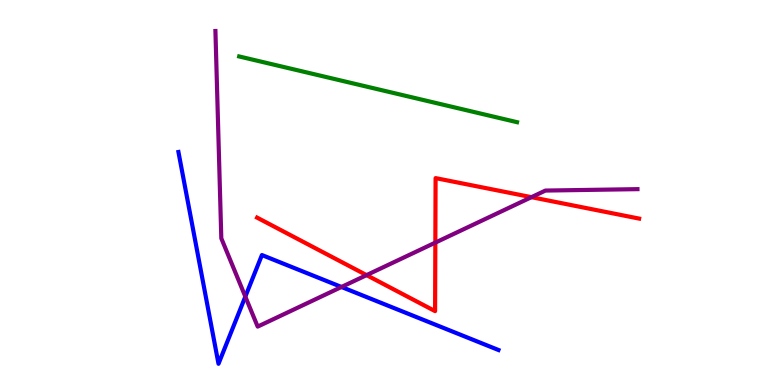[{'lines': ['blue', 'red'], 'intersections': []}, {'lines': ['green', 'red'], 'intersections': []}, {'lines': ['purple', 'red'], 'intersections': [{'x': 4.73, 'y': 2.85}, {'x': 5.62, 'y': 3.7}, {'x': 6.86, 'y': 4.88}]}, {'lines': ['blue', 'green'], 'intersections': []}, {'lines': ['blue', 'purple'], 'intersections': [{'x': 3.17, 'y': 2.3}, {'x': 4.41, 'y': 2.55}]}, {'lines': ['green', 'purple'], 'intersections': []}]